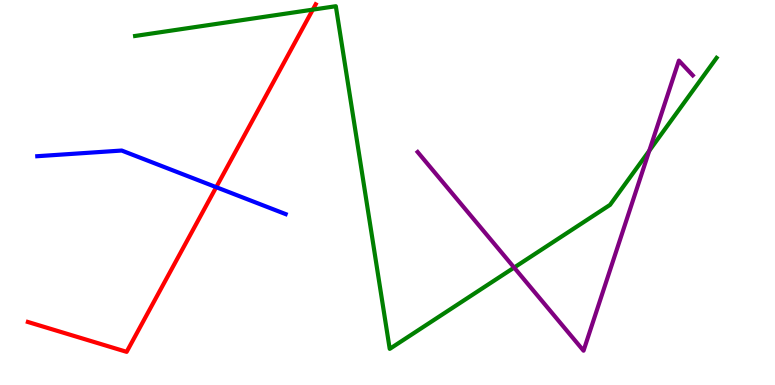[{'lines': ['blue', 'red'], 'intersections': [{'x': 2.79, 'y': 5.14}]}, {'lines': ['green', 'red'], 'intersections': [{'x': 4.04, 'y': 9.75}]}, {'lines': ['purple', 'red'], 'intersections': []}, {'lines': ['blue', 'green'], 'intersections': []}, {'lines': ['blue', 'purple'], 'intersections': []}, {'lines': ['green', 'purple'], 'intersections': [{'x': 6.63, 'y': 3.05}, {'x': 8.38, 'y': 6.08}]}]